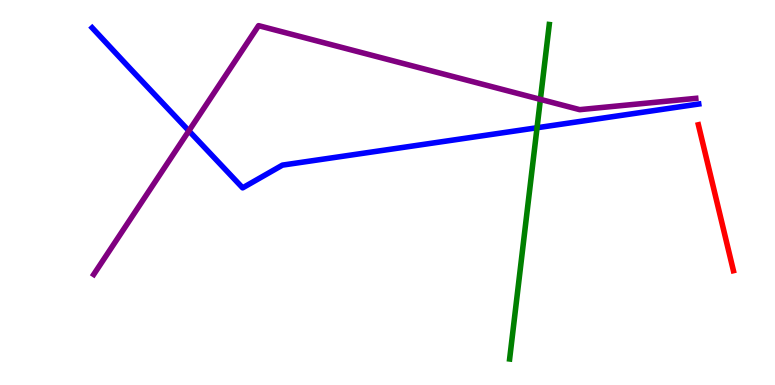[{'lines': ['blue', 'red'], 'intersections': []}, {'lines': ['green', 'red'], 'intersections': []}, {'lines': ['purple', 'red'], 'intersections': []}, {'lines': ['blue', 'green'], 'intersections': [{'x': 6.93, 'y': 6.68}]}, {'lines': ['blue', 'purple'], 'intersections': [{'x': 2.44, 'y': 6.6}]}, {'lines': ['green', 'purple'], 'intersections': [{'x': 6.97, 'y': 7.42}]}]